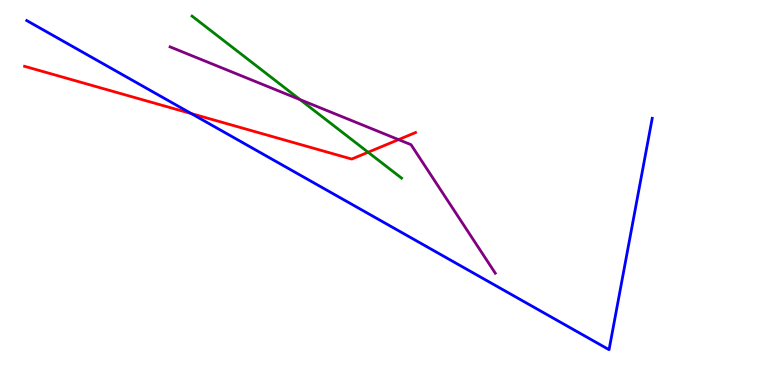[{'lines': ['blue', 'red'], 'intersections': [{'x': 2.47, 'y': 7.05}]}, {'lines': ['green', 'red'], 'intersections': [{'x': 4.75, 'y': 6.05}]}, {'lines': ['purple', 'red'], 'intersections': [{'x': 5.14, 'y': 6.37}]}, {'lines': ['blue', 'green'], 'intersections': []}, {'lines': ['blue', 'purple'], 'intersections': []}, {'lines': ['green', 'purple'], 'intersections': [{'x': 3.87, 'y': 7.41}]}]